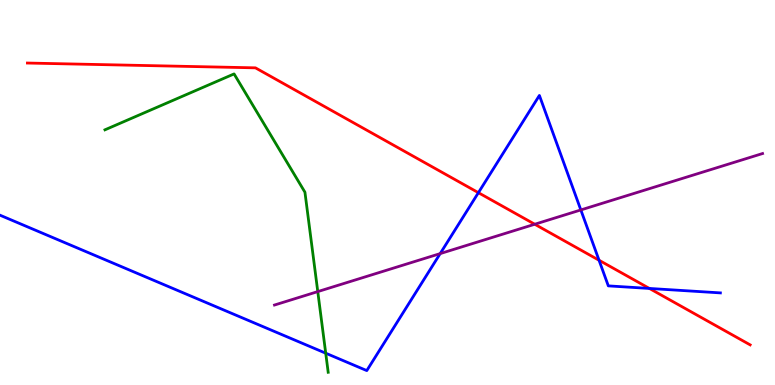[{'lines': ['blue', 'red'], 'intersections': [{'x': 6.17, 'y': 5.0}, {'x': 7.73, 'y': 3.24}, {'x': 8.38, 'y': 2.51}]}, {'lines': ['green', 'red'], 'intersections': []}, {'lines': ['purple', 'red'], 'intersections': [{'x': 6.9, 'y': 4.18}]}, {'lines': ['blue', 'green'], 'intersections': [{'x': 4.2, 'y': 0.826}]}, {'lines': ['blue', 'purple'], 'intersections': [{'x': 5.68, 'y': 3.41}, {'x': 7.49, 'y': 4.55}]}, {'lines': ['green', 'purple'], 'intersections': [{'x': 4.1, 'y': 2.43}]}]